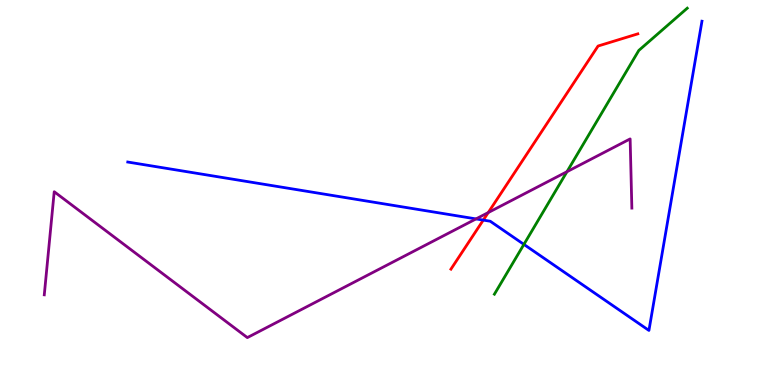[{'lines': ['blue', 'red'], 'intersections': [{'x': 6.24, 'y': 4.28}]}, {'lines': ['green', 'red'], 'intersections': []}, {'lines': ['purple', 'red'], 'intersections': [{'x': 6.3, 'y': 4.48}]}, {'lines': ['blue', 'green'], 'intersections': [{'x': 6.76, 'y': 3.65}]}, {'lines': ['blue', 'purple'], 'intersections': [{'x': 6.14, 'y': 4.31}]}, {'lines': ['green', 'purple'], 'intersections': [{'x': 7.32, 'y': 5.54}]}]